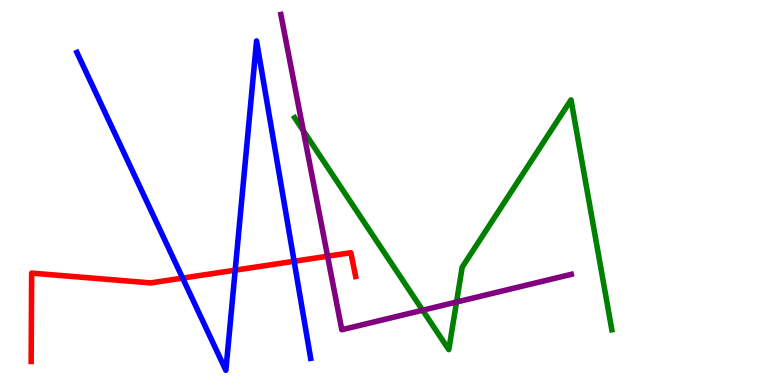[{'lines': ['blue', 'red'], 'intersections': [{'x': 2.36, 'y': 2.78}, {'x': 3.03, 'y': 2.98}, {'x': 3.8, 'y': 3.21}]}, {'lines': ['green', 'red'], 'intersections': []}, {'lines': ['purple', 'red'], 'intersections': [{'x': 4.23, 'y': 3.35}]}, {'lines': ['blue', 'green'], 'intersections': []}, {'lines': ['blue', 'purple'], 'intersections': []}, {'lines': ['green', 'purple'], 'intersections': [{'x': 3.91, 'y': 6.6}, {'x': 5.45, 'y': 1.94}, {'x': 5.89, 'y': 2.15}]}]